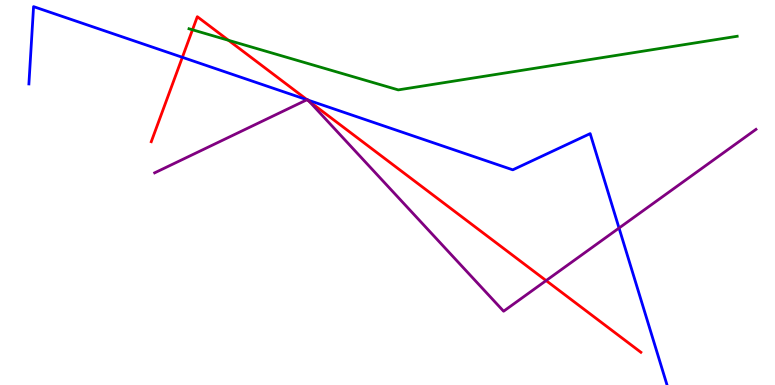[{'lines': ['blue', 'red'], 'intersections': [{'x': 2.35, 'y': 8.51}, {'x': 3.96, 'y': 7.41}]}, {'lines': ['green', 'red'], 'intersections': [{'x': 2.48, 'y': 9.23}, {'x': 2.95, 'y': 8.95}]}, {'lines': ['purple', 'red'], 'intersections': [{'x': 3.96, 'y': 7.41}, {'x': 3.99, 'y': 7.37}, {'x': 7.05, 'y': 2.71}]}, {'lines': ['blue', 'green'], 'intersections': []}, {'lines': ['blue', 'purple'], 'intersections': [{'x': 3.96, 'y': 7.41}, {'x': 3.97, 'y': 7.4}, {'x': 7.99, 'y': 4.08}]}, {'lines': ['green', 'purple'], 'intersections': []}]